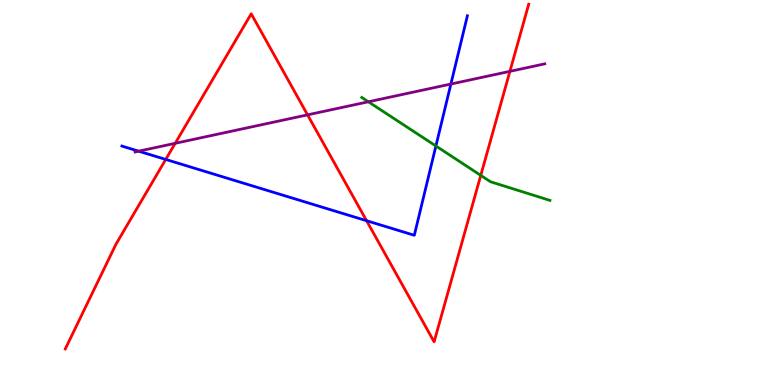[{'lines': ['blue', 'red'], 'intersections': [{'x': 2.14, 'y': 5.86}, {'x': 4.73, 'y': 4.27}]}, {'lines': ['green', 'red'], 'intersections': [{'x': 6.2, 'y': 5.44}]}, {'lines': ['purple', 'red'], 'intersections': [{'x': 2.26, 'y': 6.28}, {'x': 3.97, 'y': 7.02}, {'x': 6.58, 'y': 8.15}]}, {'lines': ['blue', 'green'], 'intersections': [{'x': 5.62, 'y': 6.21}]}, {'lines': ['blue', 'purple'], 'intersections': [{'x': 1.79, 'y': 6.07}, {'x': 5.82, 'y': 7.82}]}, {'lines': ['green', 'purple'], 'intersections': [{'x': 4.75, 'y': 7.36}]}]